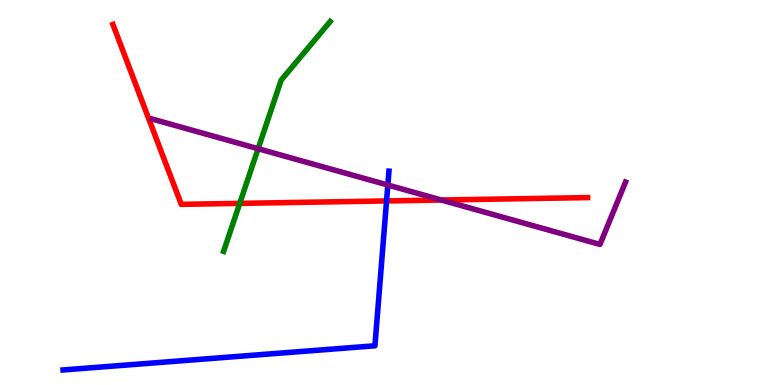[{'lines': ['blue', 'red'], 'intersections': [{'x': 4.99, 'y': 4.78}]}, {'lines': ['green', 'red'], 'intersections': [{'x': 3.09, 'y': 4.72}]}, {'lines': ['purple', 'red'], 'intersections': [{'x': 5.7, 'y': 4.8}]}, {'lines': ['blue', 'green'], 'intersections': []}, {'lines': ['blue', 'purple'], 'intersections': [{'x': 5.0, 'y': 5.19}]}, {'lines': ['green', 'purple'], 'intersections': [{'x': 3.33, 'y': 6.14}]}]